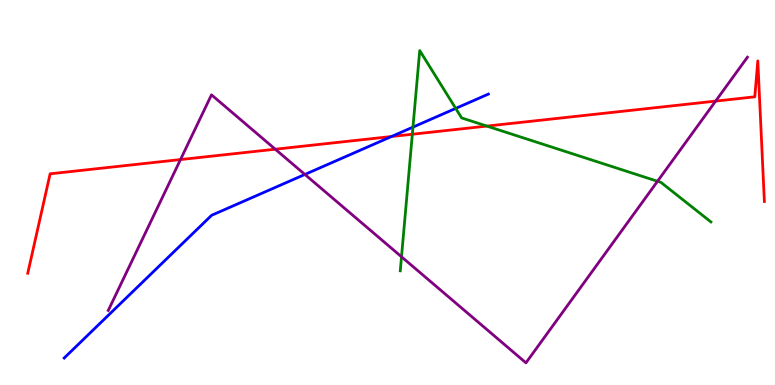[{'lines': ['blue', 'red'], 'intersections': [{'x': 5.05, 'y': 6.45}]}, {'lines': ['green', 'red'], 'intersections': [{'x': 5.32, 'y': 6.51}, {'x': 6.28, 'y': 6.72}]}, {'lines': ['purple', 'red'], 'intersections': [{'x': 2.33, 'y': 5.86}, {'x': 3.55, 'y': 6.12}, {'x': 9.23, 'y': 7.37}]}, {'lines': ['blue', 'green'], 'intersections': [{'x': 5.33, 'y': 6.7}, {'x': 5.88, 'y': 7.18}]}, {'lines': ['blue', 'purple'], 'intersections': [{'x': 3.93, 'y': 5.47}]}, {'lines': ['green', 'purple'], 'intersections': [{'x': 5.18, 'y': 3.33}, {'x': 8.48, 'y': 5.29}]}]